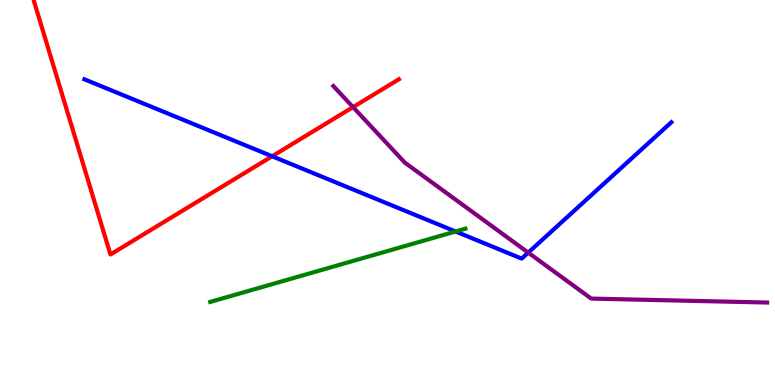[{'lines': ['blue', 'red'], 'intersections': [{'x': 3.51, 'y': 5.94}]}, {'lines': ['green', 'red'], 'intersections': []}, {'lines': ['purple', 'red'], 'intersections': [{'x': 4.56, 'y': 7.22}]}, {'lines': ['blue', 'green'], 'intersections': [{'x': 5.88, 'y': 3.99}]}, {'lines': ['blue', 'purple'], 'intersections': [{'x': 6.82, 'y': 3.44}]}, {'lines': ['green', 'purple'], 'intersections': []}]